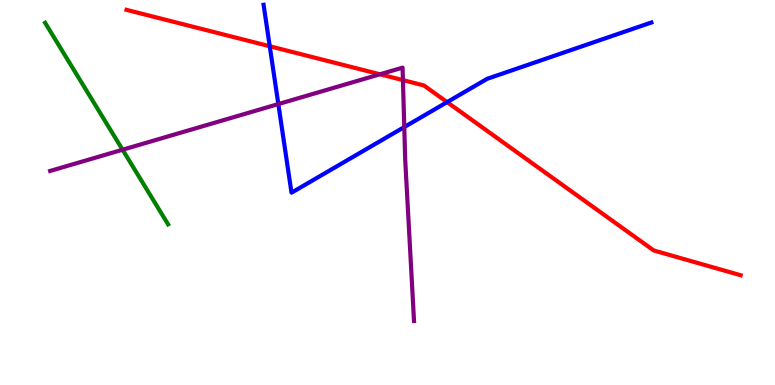[{'lines': ['blue', 'red'], 'intersections': [{'x': 3.48, 'y': 8.8}, {'x': 5.77, 'y': 7.35}]}, {'lines': ['green', 'red'], 'intersections': []}, {'lines': ['purple', 'red'], 'intersections': [{'x': 4.9, 'y': 8.07}, {'x': 5.2, 'y': 7.92}]}, {'lines': ['blue', 'green'], 'intersections': []}, {'lines': ['blue', 'purple'], 'intersections': [{'x': 3.59, 'y': 7.3}, {'x': 5.22, 'y': 6.7}]}, {'lines': ['green', 'purple'], 'intersections': [{'x': 1.58, 'y': 6.11}]}]